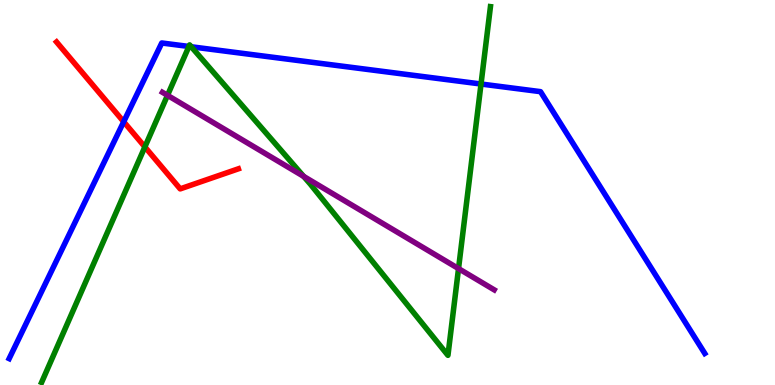[{'lines': ['blue', 'red'], 'intersections': [{'x': 1.6, 'y': 6.84}]}, {'lines': ['green', 'red'], 'intersections': [{'x': 1.87, 'y': 6.18}]}, {'lines': ['purple', 'red'], 'intersections': []}, {'lines': ['blue', 'green'], 'intersections': [{'x': 2.44, 'y': 8.79}, {'x': 2.47, 'y': 8.79}, {'x': 6.21, 'y': 7.82}]}, {'lines': ['blue', 'purple'], 'intersections': []}, {'lines': ['green', 'purple'], 'intersections': [{'x': 2.16, 'y': 7.52}, {'x': 3.92, 'y': 5.42}, {'x': 5.92, 'y': 3.02}]}]